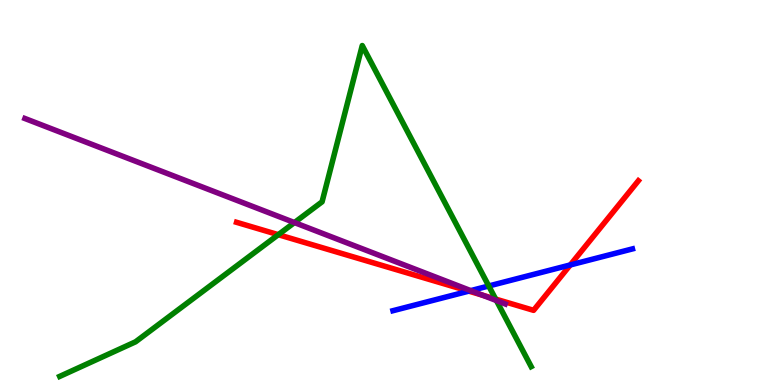[{'lines': ['blue', 'red'], 'intersections': [{'x': 6.05, 'y': 2.44}, {'x': 7.36, 'y': 3.12}]}, {'lines': ['green', 'red'], 'intersections': [{'x': 3.59, 'y': 3.9}, {'x': 6.4, 'y': 2.23}]}, {'lines': ['purple', 'red'], 'intersections': [{'x': 6.23, 'y': 2.33}]}, {'lines': ['blue', 'green'], 'intersections': [{'x': 6.31, 'y': 2.57}]}, {'lines': ['blue', 'purple'], 'intersections': [{'x': 6.07, 'y': 2.45}]}, {'lines': ['green', 'purple'], 'intersections': [{'x': 3.8, 'y': 4.22}, {'x': 6.41, 'y': 2.19}]}]